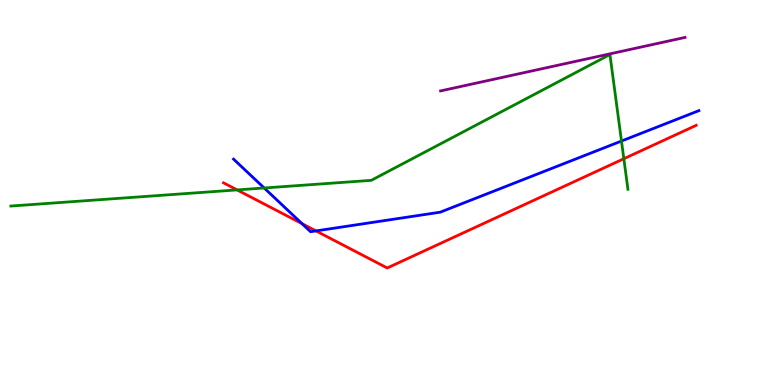[{'lines': ['blue', 'red'], 'intersections': [{'x': 3.9, 'y': 4.19}, {'x': 4.08, 'y': 4.0}]}, {'lines': ['green', 'red'], 'intersections': [{'x': 3.06, 'y': 5.07}, {'x': 8.05, 'y': 5.88}]}, {'lines': ['purple', 'red'], 'intersections': []}, {'lines': ['blue', 'green'], 'intersections': [{'x': 3.41, 'y': 5.12}, {'x': 8.02, 'y': 6.34}]}, {'lines': ['blue', 'purple'], 'intersections': []}, {'lines': ['green', 'purple'], 'intersections': []}]